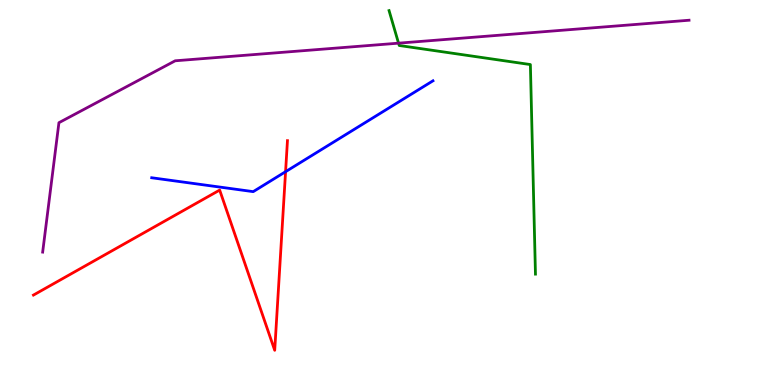[{'lines': ['blue', 'red'], 'intersections': [{'x': 3.68, 'y': 5.54}]}, {'lines': ['green', 'red'], 'intersections': []}, {'lines': ['purple', 'red'], 'intersections': []}, {'lines': ['blue', 'green'], 'intersections': []}, {'lines': ['blue', 'purple'], 'intersections': []}, {'lines': ['green', 'purple'], 'intersections': [{'x': 5.14, 'y': 8.88}]}]